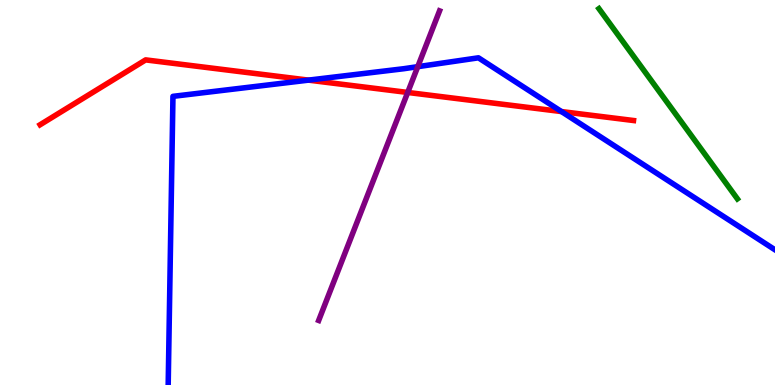[{'lines': ['blue', 'red'], 'intersections': [{'x': 3.98, 'y': 7.92}, {'x': 7.24, 'y': 7.1}]}, {'lines': ['green', 'red'], 'intersections': []}, {'lines': ['purple', 'red'], 'intersections': [{'x': 5.26, 'y': 7.6}]}, {'lines': ['blue', 'green'], 'intersections': []}, {'lines': ['blue', 'purple'], 'intersections': [{'x': 5.39, 'y': 8.27}]}, {'lines': ['green', 'purple'], 'intersections': []}]